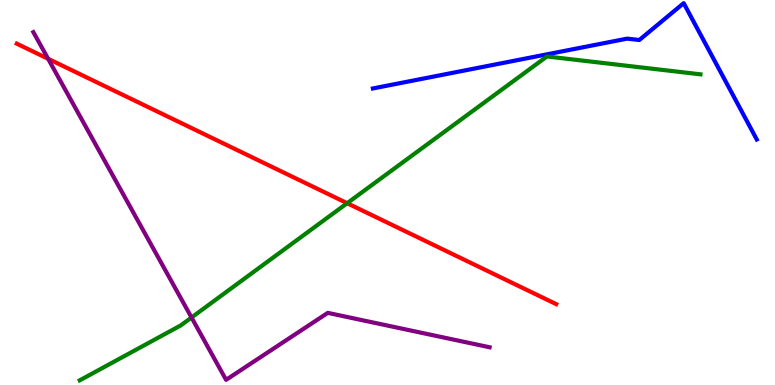[{'lines': ['blue', 'red'], 'intersections': []}, {'lines': ['green', 'red'], 'intersections': [{'x': 4.48, 'y': 4.72}]}, {'lines': ['purple', 'red'], 'intersections': [{'x': 0.621, 'y': 8.47}]}, {'lines': ['blue', 'green'], 'intersections': []}, {'lines': ['blue', 'purple'], 'intersections': []}, {'lines': ['green', 'purple'], 'intersections': [{'x': 2.47, 'y': 1.75}]}]